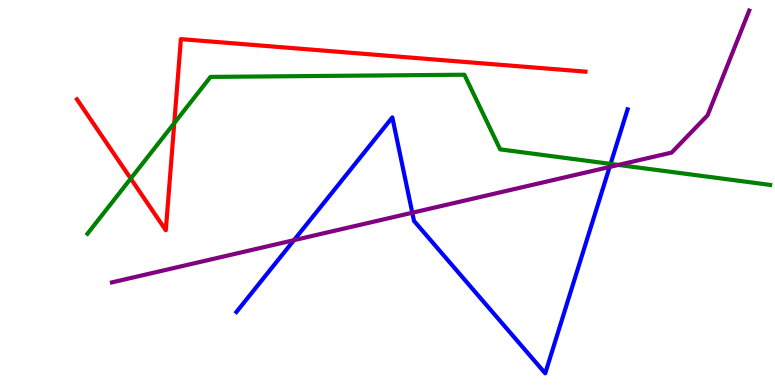[{'lines': ['blue', 'red'], 'intersections': []}, {'lines': ['green', 'red'], 'intersections': [{'x': 1.69, 'y': 5.36}, {'x': 2.25, 'y': 6.8}]}, {'lines': ['purple', 'red'], 'intersections': []}, {'lines': ['blue', 'green'], 'intersections': [{'x': 7.88, 'y': 5.74}]}, {'lines': ['blue', 'purple'], 'intersections': [{'x': 3.79, 'y': 3.76}, {'x': 5.32, 'y': 4.47}, {'x': 7.87, 'y': 5.66}]}, {'lines': ['green', 'purple'], 'intersections': [{'x': 7.98, 'y': 5.72}]}]